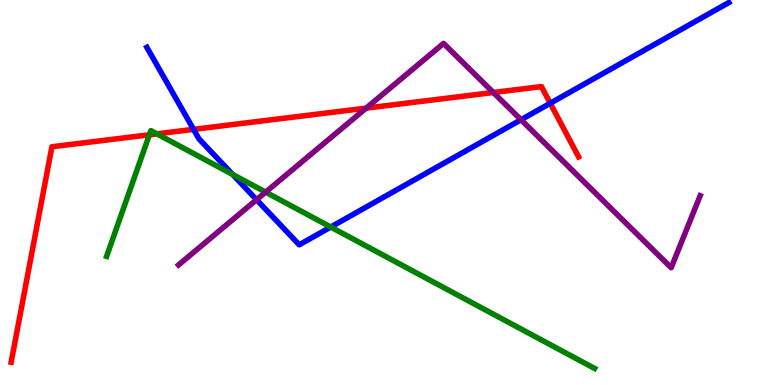[{'lines': ['blue', 'red'], 'intersections': [{'x': 2.5, 'y': 6.64}, {'x': 7.1, 'y': 7.32}]}, {'lines': ['green', 'red'], 'intersections': [{'x': 1.93, 'y': 6.5}, {'x': 2.02, 'y': 6.52}]}, {'lines': ['purple', 'red'], 'intersections': [{'x': 4.72, 'y': 7.19}, {'x': 6.37, 'y': 7.6}]}, {'lines': ['blue', 'green'], 'intersections': [{'x': 3.0, 'y': 5.47}, {'x': 4.27, 'y': 4.1}]}, {'lines': ['blue', 'purple'], 'intersections': [{'x': 3.31, 'y': 4.81}, {'x': 6.72, 'y': 6.89}]}, {'lines': ['green', 'purple'], 'intersections': [{'x': 3.43, 'y': 5.01}]}]